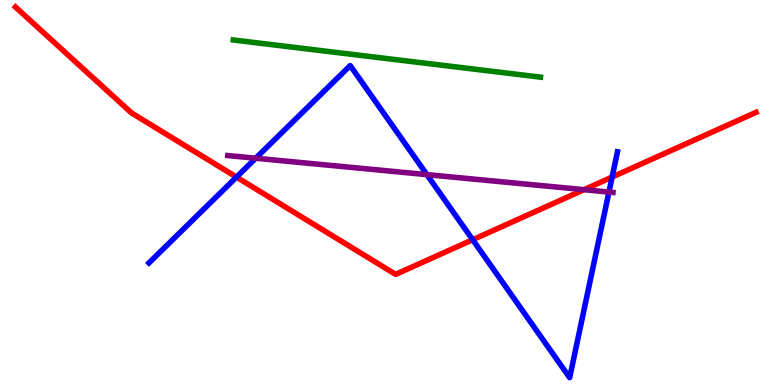[{'lines': ['blue', 'red'], 'intersections': [{'x': 3.05, 'y': 5.4}, {'x': 6.1, 'y': 3.77}, {'x': 7.9, 'y': 5.4}]}, {'lines': ['green', 'red'], 'intersections': []}, {'lines': ['purple', 'red'], 'intersections': [{'x': 7.54, 'y': 5.07}]}, {'lines': ['blue', 'green'], 'intersections': []}, {'lines': ['blue', 'purple'], 'intersections': [{'x': 3.3, 'y': 5.89}, {'x': 5.51, 'y': 5.46}, {'x': 7.86, 'y': 5.01}]}, {'lines': ['green', 'purple'], 'intersections': []}]